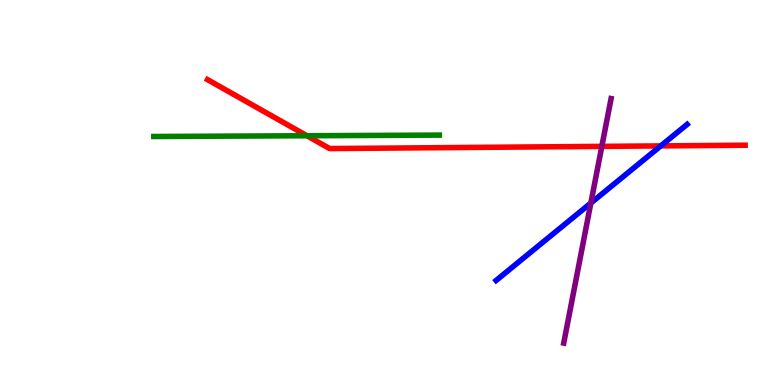[{'lines': ['blue', 'red'], 'intersections': [{'x': 8.53, 'y': 6.21}]}, {'lines': ['green', 'red'], 'intersections': [{'x': 3.96, 'y': 6.47}]}, {'lines': ['purple', 'red'], 'intersections': [{'x': 7.77, 'y': 6.2}]}, {'lines': ['blue', 'green'], 'intersections': []}, {'lines': ['blue', 'purple'], 'intersections': [{'x': 7.62, 'y': 4.73}]}, {'lines': ['green', 'purple'], 'intersections': []}]